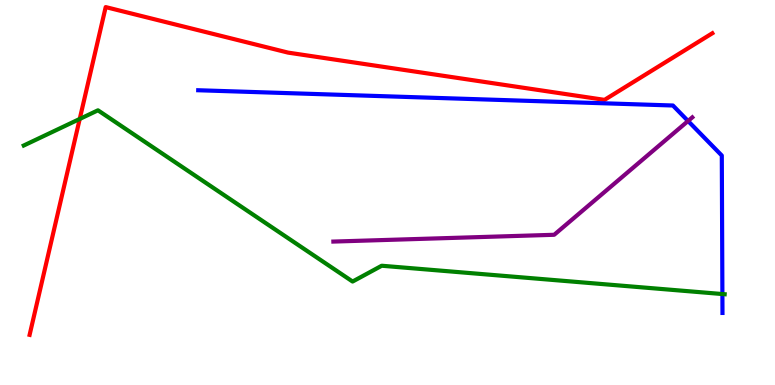[{'lines': ['blue', 'red'], 'intersections': []}, {'lines': ['green', 'red'], 'intersections': [{'x': 1.03, 'y': 6.91}]}, {'lines': ['purple', 'red'], 'intersections': []}, {'lines': ['blue', 'green'], 'intersections': [{'x': 9.32, 'y': 2.36}]}, {'lines': ['blue', 'purple'], 'intersections': [{'x': 8.88, 'y': 6.86}]}, {'lines': ['green', 'purple'], 'intersections': []}]